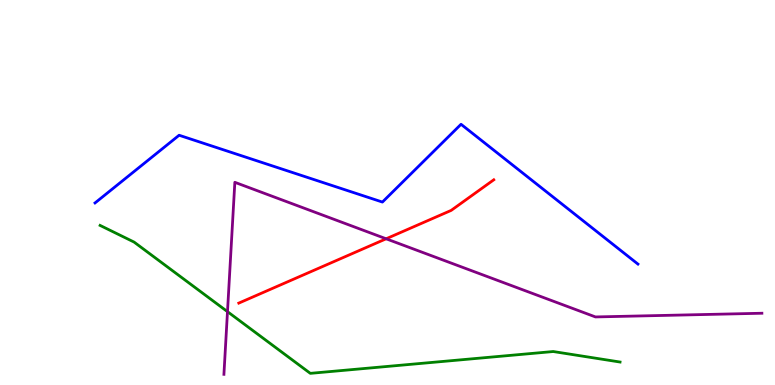[{'lines': ['blue', 'red'], 'intersections': []}, {'lines': ['green', 'red'], 'intersections': []}, {'lines': ['purple', 'red'], 'intersections': [{'x': 4.98, 'y': 3.8}]}, {'lines': ['blue', 'green'], 'intersections': []}, {'lines': ['blue', 'purple'], 'intersections': []}, {'lines': ['green', 'purple'], 'intersections': [{'x': 2.94, 'y': 1.91}]}]